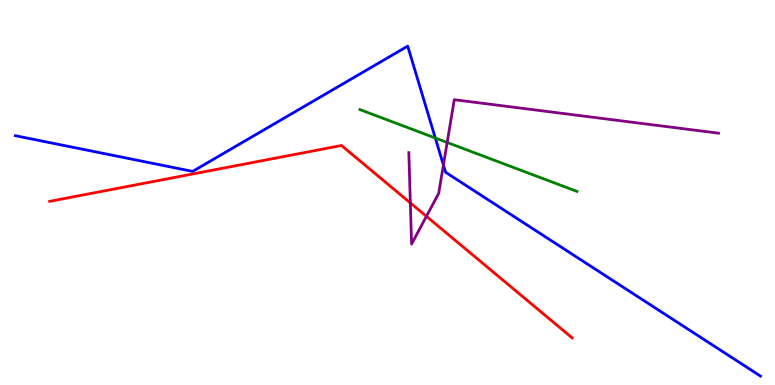[{'lines': ['blue', 'red'], 'intersections': []}, {'lines': ['green', 'red'], 'intersections': []}, {'lines': ['purple', 'red'], 'intersections': [{'x': 5.29, 'y': 4.73}, {'x': 5.5, 'y': 4.38}]}, {'lines': ['blue', 'green'], 'intersections': [{'x': 5.62, 'y': 6.42}]}, {'lines': ['blue', 'purple'], 'intersections': [{'x': 5.72, 'y': 5.71}]}, {'lines': ['green', 'purple'], 'intersections': [{'x': 5.77, 'y': 6.3}]}]